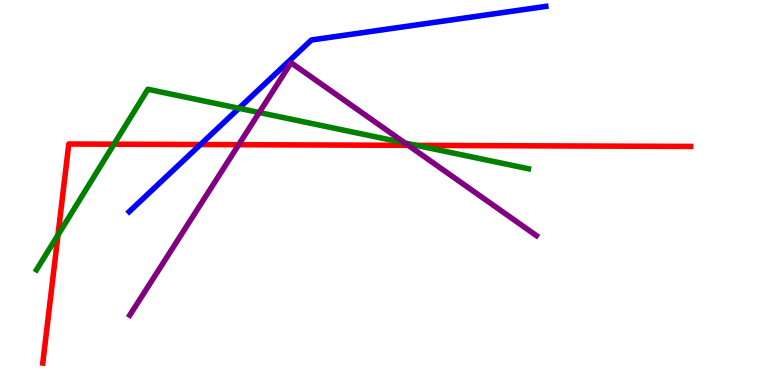[{'lines': ['blue', 'red'], 'intersections': [{'x': 2.59, 'y': 6.25}]}, {'lines': ['green', 'red'], 'intersections': [{'x': 0.748, 'y': 3.9}, {'x': 1.47, 'y': 6.25}, {'x': 5.37, 'y': 6.22}]}, {'lines': ['purple', 'red'], 'intersections': [{'x': 3.08, 'y': 6.24}, {'x': 5.27, 'y': 6.22}]}, {'lines': ['blue', 'green'], 'intersections': [{'x': 3.08, 'y': 7.19}]}, {'lines': ['blue', 'purple'], 'intersections': []}, {'lines': ['green', 'purple'], 'intersections': [{'x': 3.35, 'y': 7.08}, {'x': 5.22, 'y': 6.29}]}]